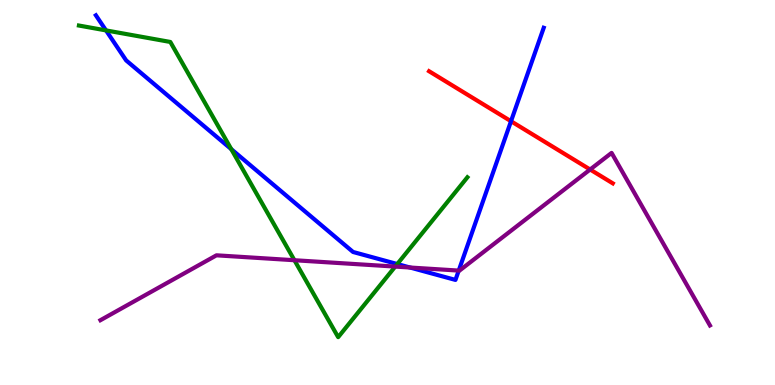[{'lines': ['blue', 'red'], 'intersections': [{'x': 6.59, 'y': 6.85}]}, {'lines': ['green', 'red'], 'intersections': []}, {'lines': ['purple', 'red'], 'intersections': [{'x': 7.61, 'y': 5.6}]}, {'lines': ['blue', 'green'], 'intersections': [{'x': 1.37, 'y': 9.21}, {'x': 2.98, 'y': 6.13}, {'x': 5.13, 'y': 3.14}]}, {'lines': ['blue', 'purple'], 'intersections': [{'x': 5.29, 'y': 3.05}, {'x': 5.92, 'y': 2.97}]}, {'lines': ['green', 'purple'], 'intersections': [{'x': 3.8, 'y': 3.24}, {'x': 5.1, 'y': 3.08}]}]